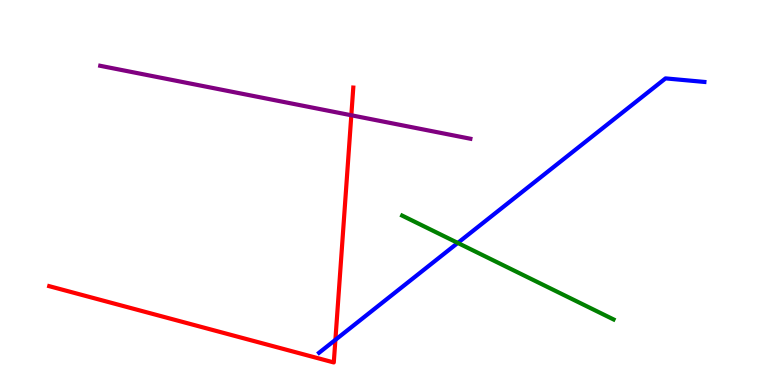[{'lines': ['blue', 'red'], 'intersections': [{'x': 4.33, 'y': 1.17}]}, {'lines': ['green', 'red'], 'intersections': []}, {'lines': ['purple', 'red'], 'intersections': [{'x': 4.53, 'y': 7.01}]}, {'lines': ['blue', 'green'], 'intersections': [{'x': 5.91, 'y': 3.69}]}, {'lines': ['blue', 'purple'], 'intersections': []}, {'lines': ['green', 'purple'], 'intersections': []}]